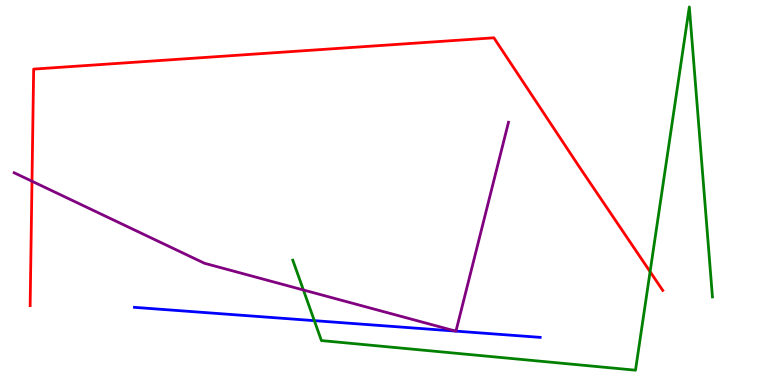[{'lines': ['blue', 'red'], 'intersections': []}, {'lines': ['green', 'red'], 'intersections': [{'x': 8.39, 'y': 2.94}]}, {'lines': ['purple', 'red'], 'intersections': [{'x': 0.413, 'y': 5.29}]}, {'lines': ['blue', 'green'], 'intersections': [{'x': 4.06, 'y': 1.67}]}, {'lines': ['blue', 'purple'], 'intersections': [{'x': 5.88, 'y': 1.4}, {'x': 5.88, 'y': 1.4}]}, {'lines': ['green', 'purple'], 'intersections': [{'x': 3.91, 'y': 2.47}]}]